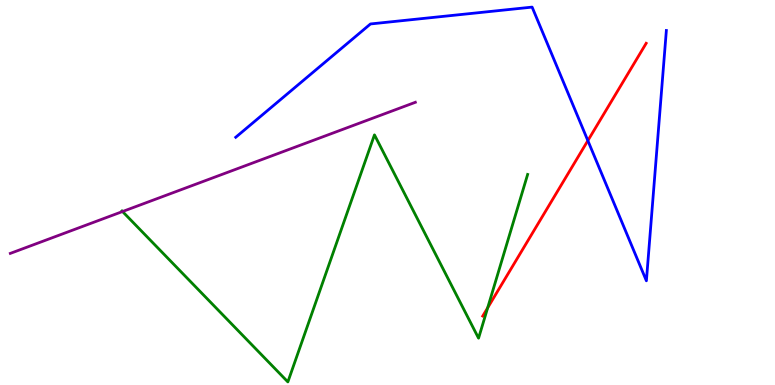[{'lines': ['blue', 'red'], 'intersections': [{'x': 7.59, 'y': 6.35}]}, {'lines': ['green', 'red'], 'intersections': [{'x': 6.29, 'y': 2.0}]}, {'lines': ['purple', 'red'], 'intersections': []}, {'lines': ['blue', 'green'], 'intersections': []}, {'lines': ['blue', 'purple'], 'intersections': []}, {'lines': ['green', 'purple'], 'intersections': [{'x': 1.58, 'y': 4.51}]}]